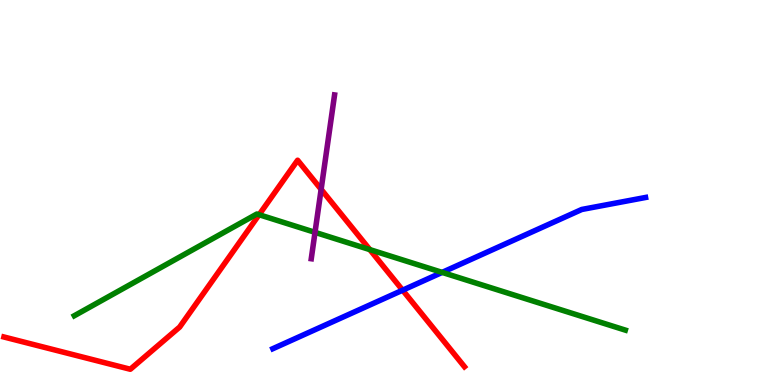[{'lines': ['blue', 'red'], 'intersections': [{'x': 5.2, 'y': 2.46}]}, {'lines': ['green', 'red'], 'intersections': [{'x': 3.34, 'y': 4.42}, {'x': 4.77, 'y': 3.52}]}, {'lines': ['purple', 'red'], 'intersections': [{'x': 4.14, 'y': 5.08}]}, {'lines': ['blue', 'green'], 'intersections': [{'x': 5.71, 'y': 2.92}]}, {'lines': ['blue', 'purple'], 'intersections': []}, {'lines': ['green', 'purple'], 'intersections': [{'x': 4.06, 'y': 3.97}]}]